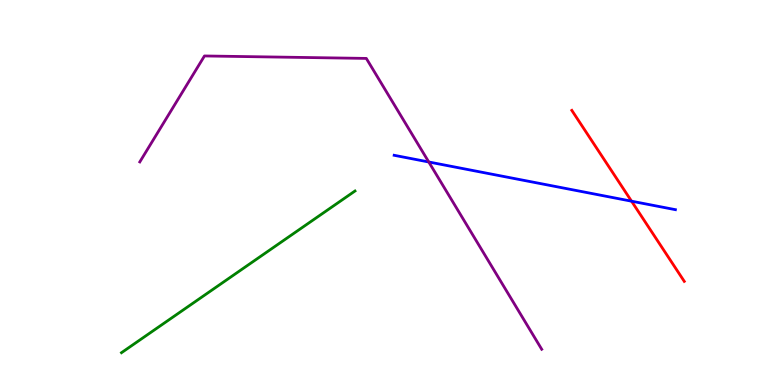[{'lines': ['blue', 'red'], 'intersections': [{'x': 8.15, 'y': 4.77}]}, {'lines': ['green', 'red'], 'intersections': []}, {'lines': ['purple', 'red'], 'intersections': []}, {'lines': ['blue', 'green'], 'intersections': []}, {'lines': ['blue', 'purple'], 'intersections': [{'x': 5.53, 'y': 5.79}]}, {'lines': ['green', 'purple'], 'intersections': []}]